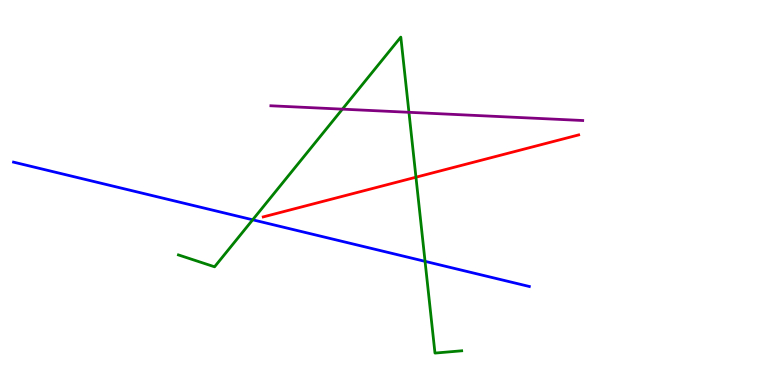[{'lines': ['blue', 'red'], 'intersections': []}, {'lines': ['green', 'red'], 'intersections': [{'x': 5.37, 'y': 5.4}]}, {'lines': ['purple', 'red'], 'intersections': []}, {'lines': ['blue', 'green'], 'intersections': [{'x': 3.26, 'y': 4.29}, {'x': 5.48, 'y': 3.21}]}, {'lines': ['blue', 'purple'], 'intersections': []}, {'lines': ['green', 'purple'], 'intersections': [{'x': 4.42, 'y': 7.16}, {'x': 5.28, 'y': 7.08}]}]